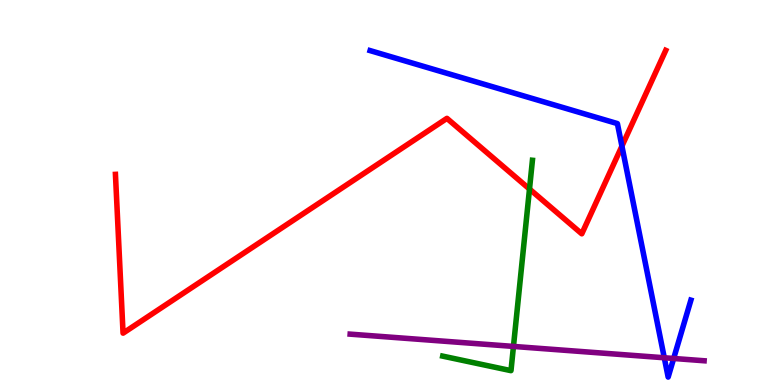[{'lines': ['blue', 'red'], 'intersections': [{'x': 8.02, 'y': 6.2}]}, {'lines': ['green', 'red'], 'intersections': [{'x': 6.83, 'y': 5.09}]}, {'lines': ['purple', 'red'], 'intersections': []}, {'lines': ['blue', 'green'], 'intersections': []}, {'lines': ['blue', 'purple'], 'intersections': [{'x': 8.57, 'y': 0.707}, {'x': 8.69, 'y': 0.689}]}, {'lines': ['green', 'purple'], 'intersections': [{'x': 6.63, 'y': 1.0}]}]